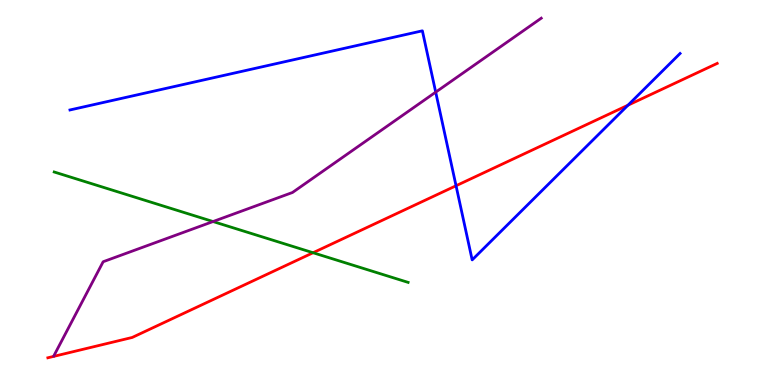[{'lines': ['blue', 'red'], 'intersections': [{'x': 5.88, 'y': 5.18}, {'x': 8.1, 'y': 7.27}]}, {'lines': ['green', 'red'], 'intersections': [{'x': 4.04, 'y': 3.44}]}, {'lines': ['purple', 'red'], 'intersections': []}, {'lines': ['blue', 'green'], 'intersections': []}, {'lines': ['blue', 'purple'], 'intersections': [{'x': 5.62, 'y': 7.61}]}, {'lines': ['green', 'purple'], 'intersections': [{'x': 2.75, 'y': 4.25}]}]